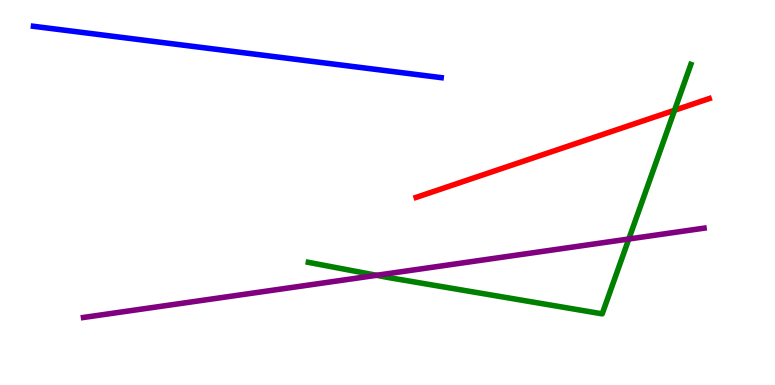[{'lines': ['blue', 'red'], 'intersections': []}, {'lines': ['green', 'red'], 'intersections': [{'x': 8.7, 'y': 7.14}]}, {'lines': ['purple', 'red'], 'intersections': []}, {'lines': ['blue', 'green'], 'intersections': []}, {'lines': ['blue', 'purple'], 'intersections': []}, {'lines': ['green', 'purple'], 'intersections': [{'x': 4.86, 'y': 2.85}, {'x': 8.11, 'y': 3.79}]}]